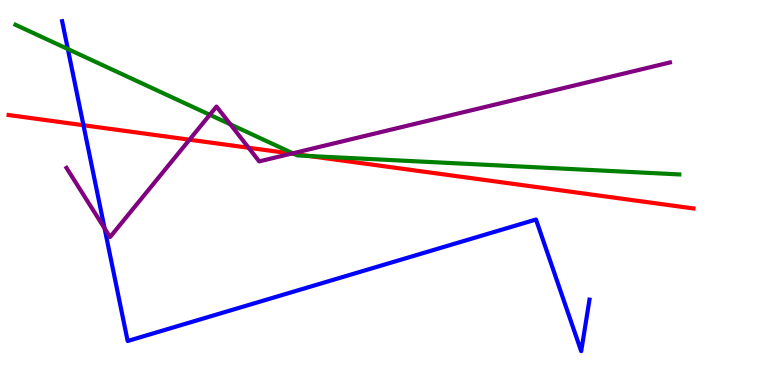[{'lines': ['blue', 'red'], 'intersections': [{'x': 1.08, 'y': 6.75}]}, {'lines': ['green', 'red'], 'intersections': [{'x': 3.8, 'y': 6.0}, {'x': 3.98, 'y': 5.95}]}, {'lines': ['purple', 'red'], 'intersections': [{'x': 2.44, 'y': 6.37}, {'x': 3.21, 'y': 6.16}, {'x': 3.76, 'y': 6.01}]}, {'lines': ['blue', 'green'], 'intersections': [{'x': 0.875, 'y': 8.73}]}, {'lines': ['blue', 'purple'], 'intersections': [{'x': 1.35, 'y': 4.07}]}, {'lines': ['green', 'purple'], 'intersections': [{'x': 2.71, 'y': 7.02}, {'x': 2.97, 'y': 6.77}, {'x': 3.78, 'y': 6.02}]}]